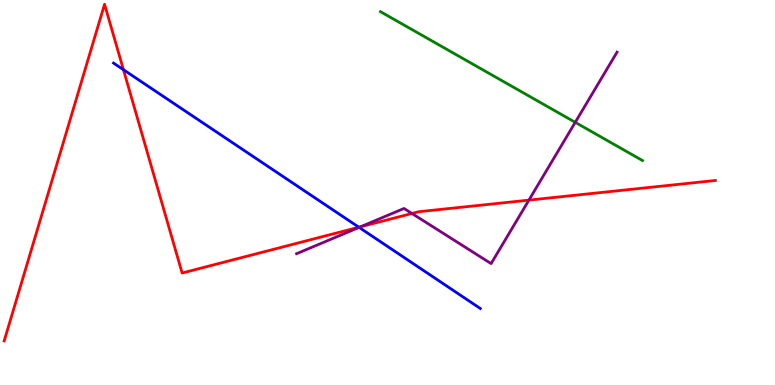[{'lines': ['blue', 'red'], 'intersections': [{'x': 1.59, 'y': 8.19}, {'x': 4.63, 'y': 4.1}]}, {'lines': ['green', 'red'], 'intersections': []}, {'lines': ['purple', 'red'], 'intersections': [{'x': 4.65, 'y': 4.11}, {'x': 5.32, 'y': 4.46}, {'x': 6.82, 'y': 4.8}]}, {'lines': ['blue', 'green'], 'intersections': []}, {'lines': ['blue', 'purple'], 'intersections': [{'x': 4.63, 'y': 4.09}]}, {'lines': ['green', 'purple'], 'intersections': [{'x': 7.42, 'y': 6.82}]}]